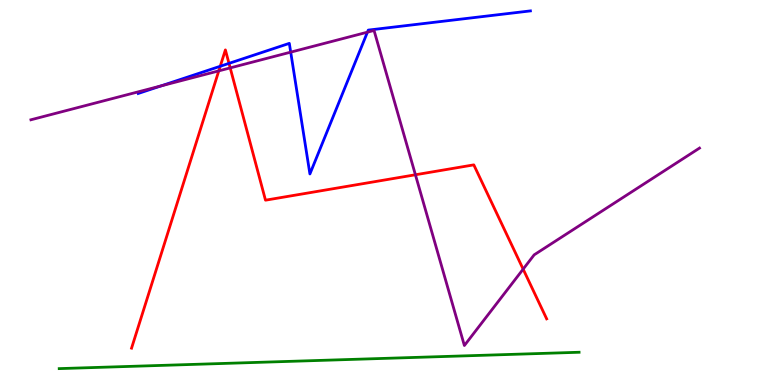[{'lines': ['blue', 'red'], 'intersections': [{'x': 2.84, 'y': 8.28}, {'x': 2.95, 'y': 8.35}]}, {'lines': ['green', 'red'], 'intersections': []}, {'lines': ['purple', 'red'], 'intersections': [{'x': 2.82, 'y': 8.16}, {'x': 2.97, 'y': 8.24}, {'x': 5.36, 'y': 5.46}, {'x': 6.75, 'y': 3.01}]}, {'lines': ['blue', 'green'], 'intersections': []}, {'lines': ['blue', 'purple'], 'intersections': [{'x': 2.08, 'y': 7.77}, {'x': 3.75, 'y': 8.65}, {'x': 4.74, 'y': 9.16}]}, {'lines': ['green', 'purple'], 'intersections': []}]